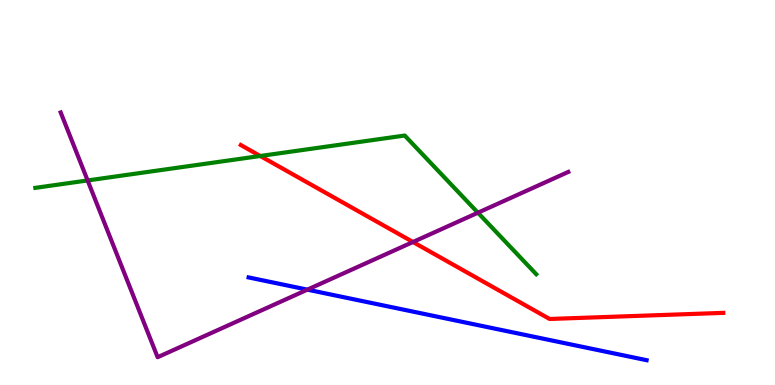[{'lines': ['blue', 'red'], 'intersections': []}, {'lines': ['green', 'red'], 'intersections': [{'x': 3.36, 'y': 5.95}]}, {'lines': ['purple', 'red'], 'intersections': [{'x': 5.33, 'y': 3.71}]}, {'lines': ['blue', 'green'], 'intersections': []}, {'lines': ['blue', 'purple'], 'intersections': [{'x': 3.97, 'y': 2.48}]}, {'lines': ['green', 'purple'], 'intersections': [{'x': 1.13, 'y': 5.31}, {'x': 6.17, 'y': 4.48}]}]